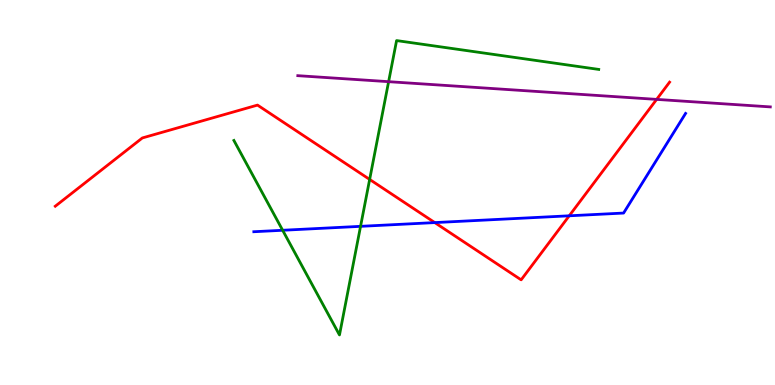[{'lines': ['blue', 'red'], 'intersections': [{'x': 5.61, 'y': 4.22}, {'x': 7.34, 'y': 4.39}]}, {'lines': ['green', 'red'], 'intersections': [{'x': 4.77, 'y': 5.34}]}, {'lines': ['purple', 'red'], 'intersections': [{'x': 8.47, 'y': 7.42}]}, {'lines': ['blue', 'green'], 'intersections': [{'x': 3.65, 'y': 4.02}, {'x': 4.65, 'y': 4.12}]}, {'lines': ['blue', 'purple'], 'intersections': []}, {'lines': ['green', 'purple'], 'intersections': [{'x': 5.01, 'y': 7.88}]}]